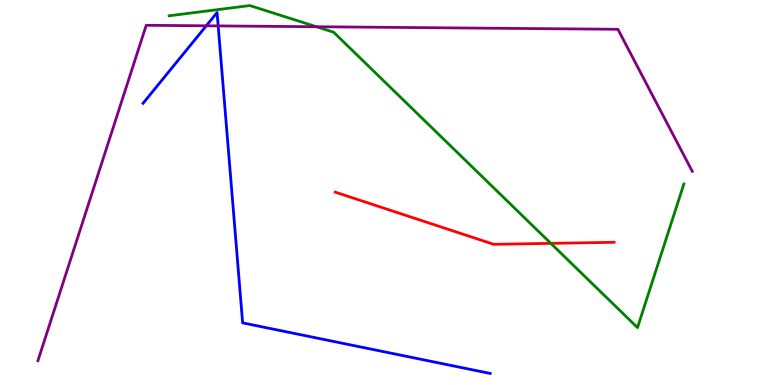[{'lines': ['blue', 'red'], 'intersections': []}, {'lines': ['green', 'red'], 'intersections': [{'x': 7.11, 'y': 3.68}]}, {'lines': ['purple', 'red'], 'intersections': []}, {'lines': ['blue', 'green'], 'intersections': []}, {'lines': ['blue', 'purple'], 'intersections': [{'x': 2.66, 'y': 9.33}, {'x': 2.82, 'y': 9.33}]}, {'lines': ['green', 'purple'], 'intersections': [{'x': 4.08, 'y': 9.31}]}]